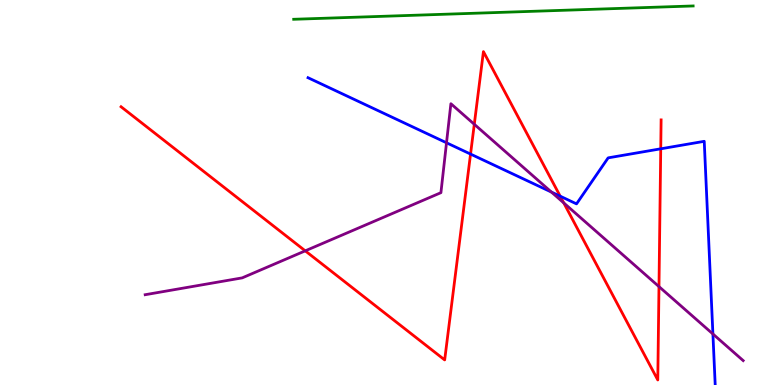[{'lines': ['blue', 'red'], 'intersections': [{'x': 6.07, 'y': 6.0}, {'x': 7.23, 'y': 4.9}, {'x': 8.53, 'y': 6.13}]}, {'lines': ['green', 'red'], 'intersections': []}, {'lines': ['purple', 'red'], 'intersections': [{'x': 3.94, 'y': 3.48}, {'x': 6.12, 'y': 6.77}, {'x': 7.27, 'y': 4.73}, {'x': 8.5, 'y': 2.56}]}, {'lines': ['blue', 'green'], 'intersections': []}, {'lines': ['blue', 'purple'], 'intersections': [{'x': 5.76, 'y': 6.29}, {'x': 7.12, 'y': 5.01}, {'x': 9.2, 'y': 1.32}]}, {'lines': ['green', 'purple'], 'intersections': []}]